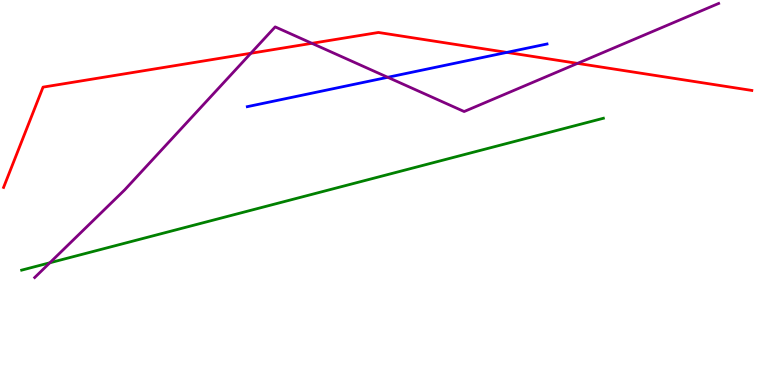[{'lines': ['blue', 'red'], 'intersections': [{'x': 6.54, 'y': 8.64}]}, {'lines': ['green', 'red'], 'intersections': []}, {'lines': ['purple', 'red'], 'intersections': [{'x': 3.24, 'y': 8.62}, {'x': 4.02, 'y': 8.87}, {'x': 7.45, 'y': 8.35}]}, {'lines': ['blue', 'green'], 'intersections': []}, {'lines': ['blue', 'purple'], 'intersections': [{'x': 5.0, 'y': 7.99}]}, {'lines': ['green', 'purple'], 'intersections': [{'x': 0.643, 'y': 3.17}]}]